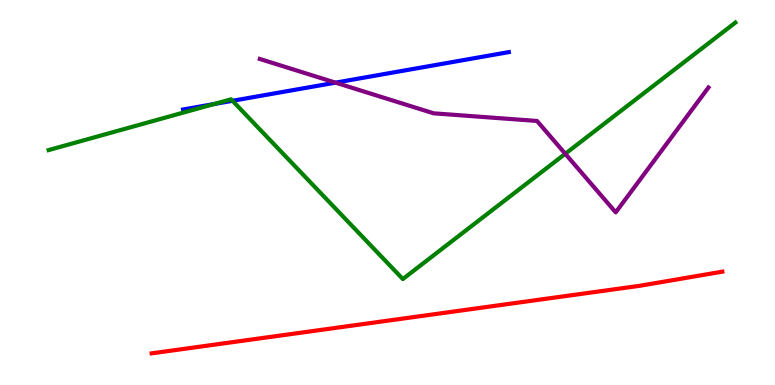[{'lines': ['blue', 'red'], 'intersections': []}, {'lines': ['green', 'red'], 'intersections': []}, {'lines': ['purple', 'red'], 'intersections': []}, {'lines': ['blue', 'green'], 'intersections': [{'x': 2.76, 'y': 7.3}, {'x': 3.0, 'y': 7.38}]}, {'lines': ['blue', 'purple'], 'intersections': [{'x': 4.33, 'y': 7.85}]}, {'lines': ['green', 'purple'], 'intersections': [{'x': 7.29, 'y': 6.01}]}]